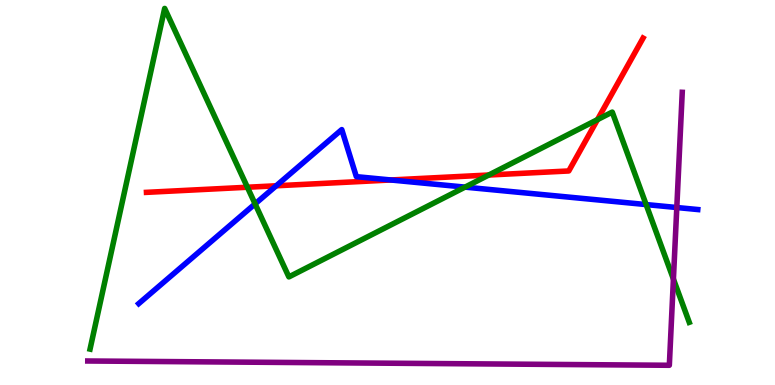[{'lines': ['blue', 'red'], 'intersections': [{'x': 3.56, 'y': 5.17}, {'x': 5.04, 'y': 5.33}]}, {'lines': ['green', 'red'], 'intersections': [{'x': 3.19, 'y': 5.14}, {'x': 6.31, 'y': 5.45}, {'x': 7.71, 'y': 6.89}]}, {'lines': ['purple', 'red'], 'intersections': []}, {'lines': ['blue', 'green'], 'intersections': [{'x': 3.29, 'y': 4.7}, {'x': 6.0, 'y': 5.14}, {'x': 8.34, 'y': 4.69}]}, {'lines': ['blue', 'purple'], 'intersections': [{'x': 8.73, 'y': 4.61}]}, {'lines': ['green', 'purple'], 'intersections': [{'x': 8.69, 'y': 2.75}]}]